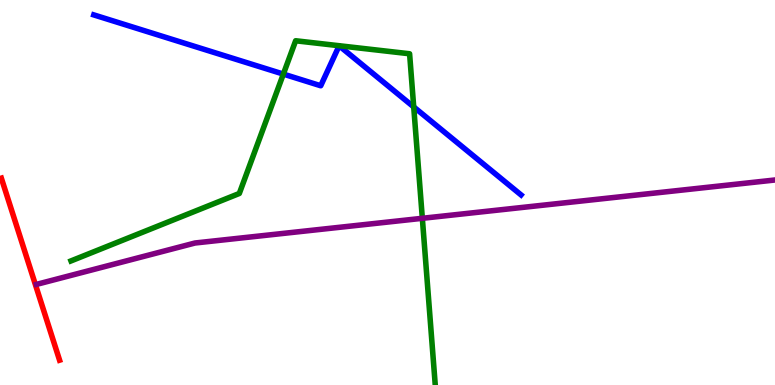[{'lines': ['blue', 'red'], 'intersections': []}, {'lines': ['green', 'red'], 'intersections': []}, {'lines': ['purple', 'red'], 'intersections': []}, {'lines': ['blue', 'green'], 'intersections': [{'x': 3.66, 'y': 8.08}, {'x': 5.34, 'y': 7.22}]}, {'lines': ['blue', 'purple'], 'intersections': []}, {'lines': ['green', 'purple'], 'intersections': [{'x': 5.45, 'y': 4.33}]}]